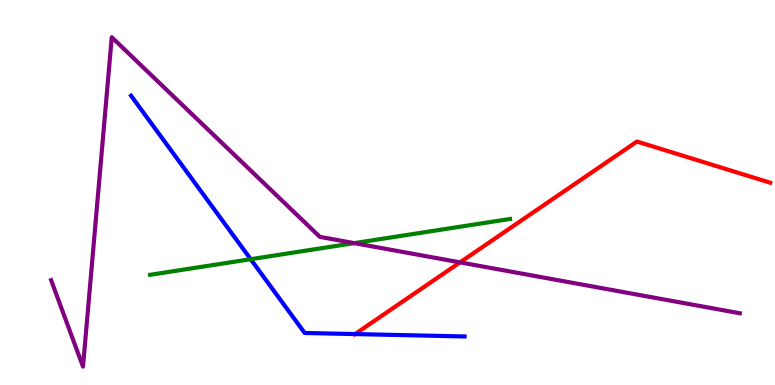[{'lines': ['blue', 'red'], 'intersections': [{'x': 4.58, 'y': 1.32}]}, {'lines': ['green', 'red'], 'intersections': []}, {'lines': ['purple', 'red'], 'intersections': [{'x': 5.94, 'y': 3.19}]}, {'lines': ['blue', 'green'], 'intersections': [{'x': 3.23, 'y': 3.27}]}, {'lines': ['blue', 'purple'], 'intersections': []}, {'lines': ['green', 'purple'], 'intersections': [{'x': 4.57, 'y': 3.68}]}]